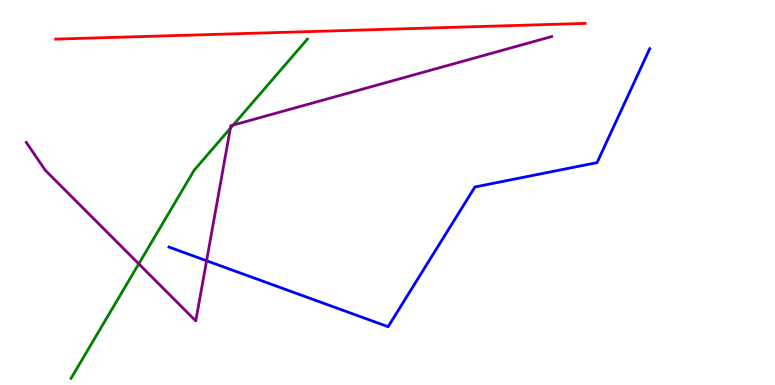[{'lines': ['blue', 'red'], 'intersections': []}, {'lines': ['green', 'red'], 'intersections': []}, {'lines': ['purple', 'red'], 'intersections': []}, {'lines': ['blue', 'green'], 'intersections': []}, {'lines': ['blue', 'purple'], 'intersections': [{'x': 2.67, 'y': 3.23}]}, {'lines': ['green', 'purple'], 'intersections': [{'x': 1.79, 'y': 3.15}, {'x': 2.97, 'y': 6.67}, {'x': 3.01, 'y': 6.75}]}]